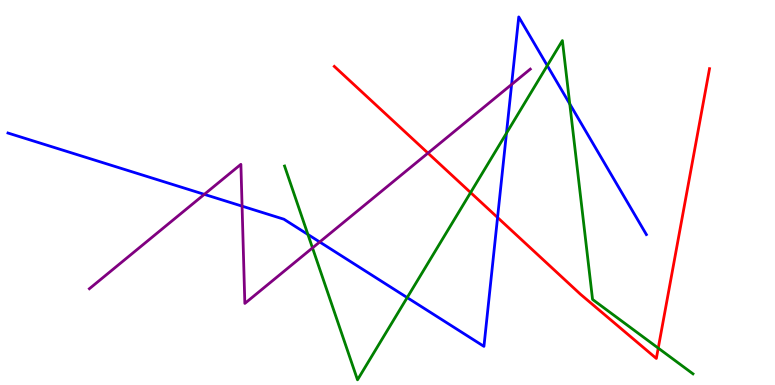[{'lines': ['blue', 'red'], 'intersections': [{'x': 6.42, 'y': 4.35}]}, {'lines': ['green', 'red'], 'intersections': [{'x': 6.07, 'y': 5.0}, {'x': 8.49, 'y': 0.958}]}, {'lines': ['purple', 'red'], 'intersections': [{'x': 5.52, 'y': 6.02}]}, {'lines': ['blue', 'green'], 'intersections': [{'x': 3.97, 'y': 3.91}, {'x': 5.25, 'y': 2.27}, {'x': 6.53, 'y': 6.54}, {'x': 7.06, 'y': 8.3}, {'x': 7.35, 'y': 7.3}]}, {'lines': ['blue', 'purple'], 'intersections': [{'x': 2.64, 'y': 4.95}, {'x': 3.12, 'y': 4.65}, {'x': 4.13, 'y': 3.71}, {'x': 6.6, 'y': 7.81}]}, {'lines': ['green', 'purple'], 'intersections': [{'x': 4.03, 'y': 3.56}]}]